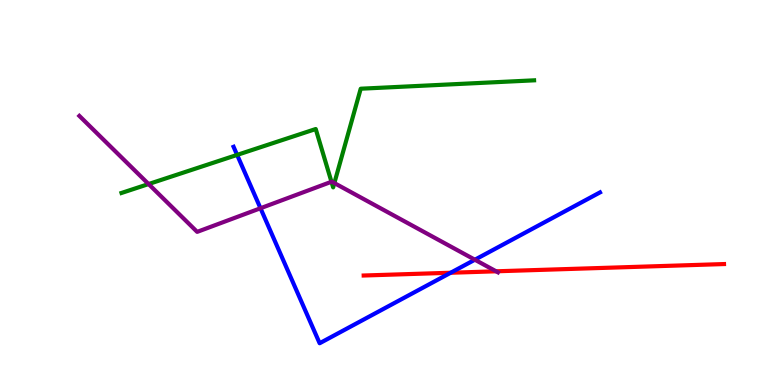[{'lines': ['blue', 'red'], 'intersections': [{'x': 5.82, 'y': 2.92}]}, {'lines': ['green', 'red'], 'intersections': []}, {'lines': ['purple', 'red'], 'intersections': [{'x': 6.4, 'y': 2.95}]}, {'lines': ['blue', 'green'], 'intersections': [{'x': 3.06, 'y': 5.98}]}, {'lines': ['blue', 'purple'], 'intersections': [{'x': 3.36, 'y': 4.59}, {'x': 6.13, 'y': 3.25}]}, {'lines': ['green', 'purple'], 'intersections': [{'x': 1.92, 'y': 5.22}, {'x': 4.28, 'y': 5.28}, {'x': 4.31, 'y': 5.24}]}]